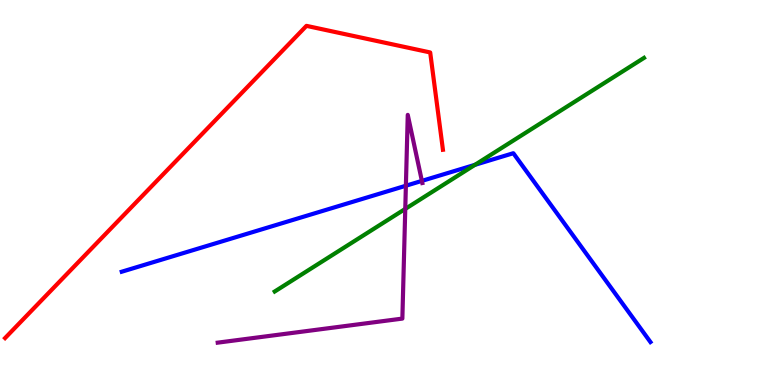[{'lines': ['blue', 'red'], 'intersections': []}, {'lines': ['green', 'red'], 'intersections': []}, {'lines': ['purple', 'red'], 'intersections': []}, {'lines': ['blue', 'green'], 'intersections': [{'x': 6.13, 'y': 5.72}]}, {'lines': ['blue', 'purple'], 'intersections': [{'x': 5.24, 'y': 5.18}, {'x': 5.44, 'y': 5.3}]}, {'lines': ['green', 'purple'], 'intersections': [{'x': 5.23, 'y': 4.57}]}]